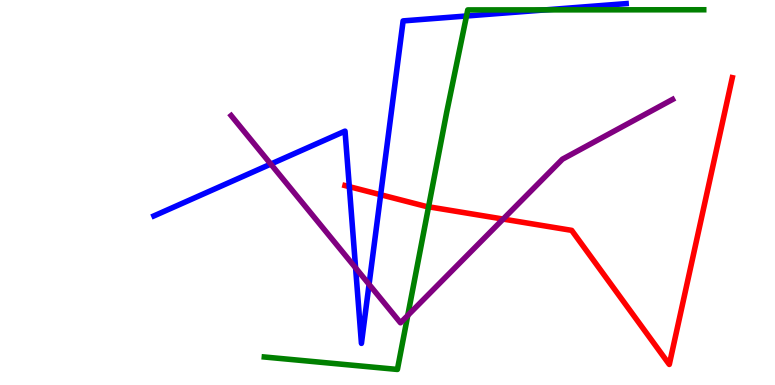[{'lines': ['blue', 'red'], 'intersections': [{'x': 4.51, 'y': 5.15}, {'x': 4.91, 'y': 4.94}]}, {'lines': ['green', 'red'], 'intersections': [{'x': 5.53, 'y': 4.63}]}, {'lines': ['purple', 'red'], 'intersections': [{'x': 6.49, 'y': 4.31}]}, {'lines': ['blue', 'green'], 'intersections': [{'x': 6.02, 'y': 9.58}, {'x': 7.04, 'y': 9.74}]}, {'lines': ['blue', 'purple'], 'intersections': [{'x': 3.49, 'y': 5.74}, {'x': 4.59, 'y': 3.04}, {'x': 4.76, 'y': 2.61}]}, {'lines': ['green', 'purple'], 'intersections': [{'x': 5.26, 'y': 1.81}]}]